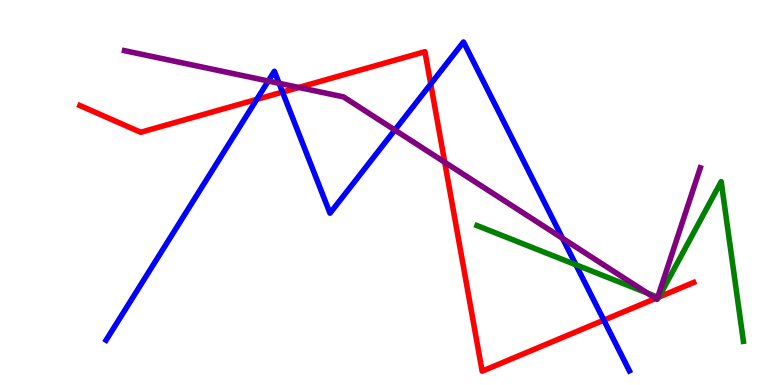[{'lines': ['blue', 'red'], 'intersections': [{'x': 3.31, 'y': 7.42}, {'x': 3.65, 'y': 7.61}, {'x': 5.56, 'y': 7.82}, {'x': 7.79, 'y': 1.68}]}, {'lines': ['green', 'red'], 'intersections': [{'x': 8.49, 'y': 2.28}, {'x': 8.5, 'y': 2.28}]}, {'lines': ['purple', 'red'], 'intersections': [{'x': 3.86, 'y': 7.73}, {'x': 5.74, 'y': 5.79}, {'x': 8.46, 'y': 2.25}, {'x': 8.49, 'y': 2.27}]}, {'lines': ['blue', 'green'], 'intersections': [{'x': 7.43, 'y': 3.12}]}, {'lines': ['blue', 'purple'], 'intersections': [{'x': 3.46, 'y': 7.9}, {'x': 3.6, 'y': 7.84}, {'x': 5.09, 'y': 6.62}, {'x': 7.26, 'y': 3.81}]}, {'lines': ['green', 'purple'], 'intersections': [{'x': 8.35, 'y': 2.39}, {'x': 8.49, 'y': 2.28}]}]